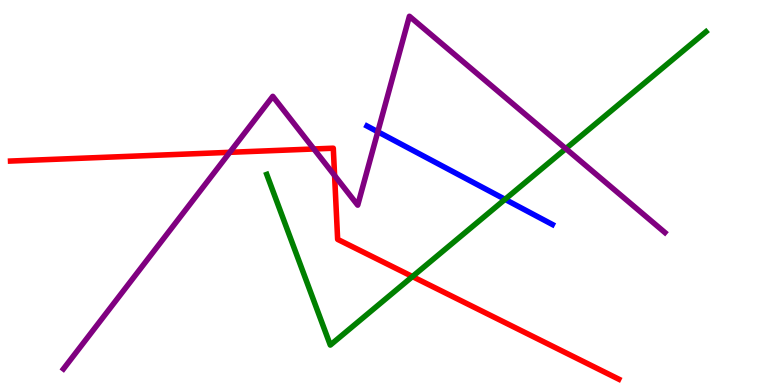[{'lines': ['blue', 'red'], 'intersections': []}, {'lines': ['green', 'red'], 'intersections': [{'x': 5.32, 'y': 2.82}]}, {'lines': ['purple', 'red'], 'intersections': [{'x': 2.97, 'y': 6.04}, {'x': 4.05, 'y': 6.13}, {'x': 4.32, 'y': 5.44}]}, {'lines': ['blue', 'green'], 'intersections': [{'x': 6.52, 'y': 4.82}]}, {'lines': ['blue', 'purple'], 'intersections': [{'x': 4.87, 'y': 6.58}]}, {'lines': ['green', 'purple'], 'intersections': [{'x': 7.3, 'y': 6.14}]}]